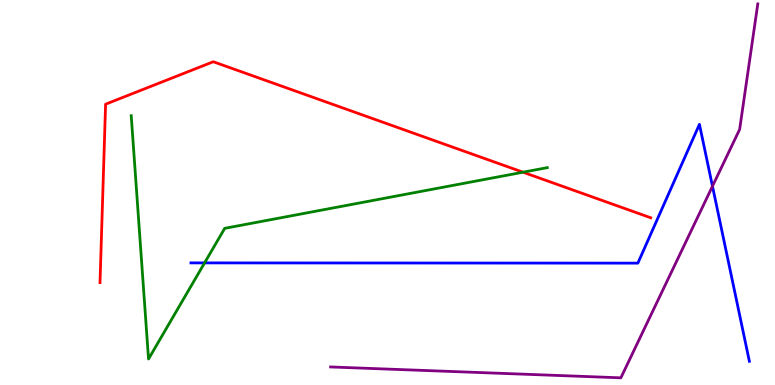[{'lines': ['blue', 'red'], 'intersections': []}, {'lines': ['green', 'red'], 'intersections': [{'x': 6.75, 'y': 5.53}]}, {'lines': ['purple', 'red'], 'intersections': []}, {'lines': ['blue', 'green'], 'intersections': [{'x': 2.64, 'y': 3.17}]}, {'lines': ['blue', 'purple'], 'intersections': [{'x': 9.19, 'y': 5.16}]}, {'lines': ['green', 'purple'], 'intersections': []}]